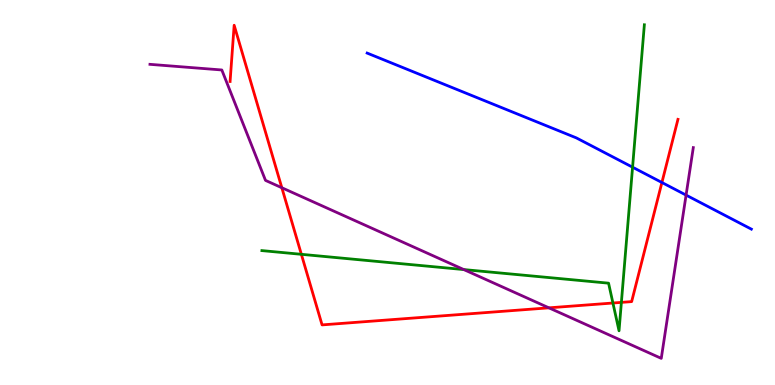[{'lines': ['blue', 'red'], 'intersections': [{'x': 8.54, 'y': 5.26}]}, {'lines': ['green', 'red'], 'intersections': [{'x': 3.89, 'y': 3.39}, {'x': 7.91, 'y': 2.13}, {'x': 8.02, 'y': 2.15}]}, {'lines': ['purple', 'red'], 'intersections': [{'x': 3.64, 'y': 5.12}, {'x': 7.08, 'y': 2.0}]}, {'lines': ['blue', 'green'], 'intersections': [{'x': 8.16, 'y': 5.66}]}, {'lines': ['blue', 'purple'], 'intersections': [{'x': 8.85, 'y': 4.93}]}, {'lines': ['green', 'purple'], 'intersections': [{'x': 5.98, 'y': 3.0}]}]